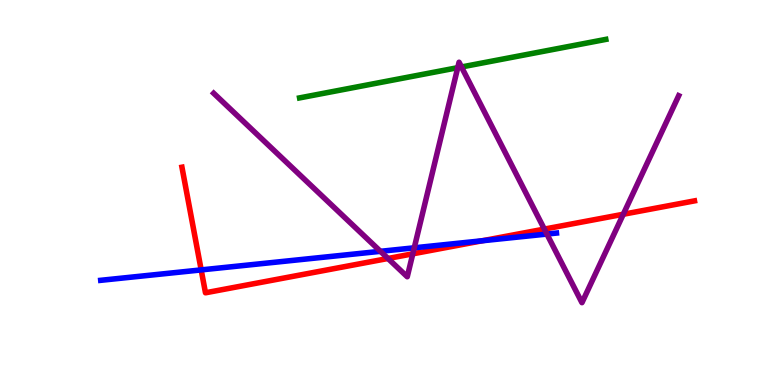[{'lines': ['blue', 'red'], 'intersections': [{'x': 2.6, 'y': 2.99}, {'x': 6.22, 'y': 3.75}]}, {'lines': ['green', 'red'], 'intersections': []}, {'lines': ['purple', 'red'], 'intersections': [{'x': 5.01, 'y': 3.29}, {'x': 5.33, 'y': 3.41}, {'x': 7.02, 'y': 4.05}, {'x': 8.04, 'y': 4.43}]}, {'lines': ['blue', 'green'], 'intersections': []}, {'lines': ['blue', 'purple'], 'intersections': [{'x': 4.91, 'y': 3.47}, {'x': 5.35, 'y': 3.56}, {'x': 7.06, 'y': 3.92}]}, {'lines': ['green', 'purple'], 'intersections': [{'x': 5.91, 'y': 8.24}, {'x': 5.95, 'y': 8.26}]}]